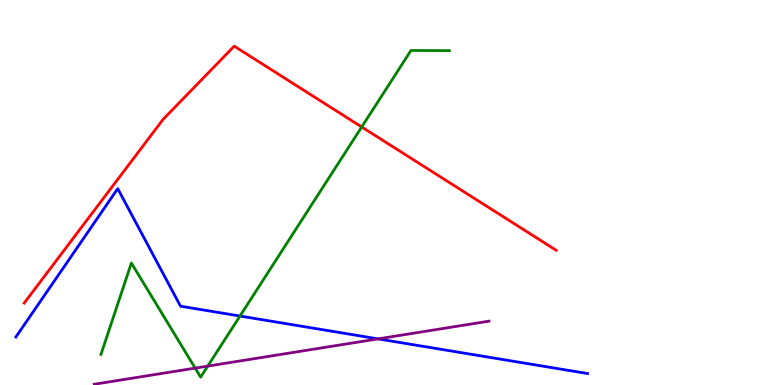[{'lines': ['blue', 'red'], 'intersections': []}, {'lines': ['green', 'red'], 'intersections': [{'x': 4.67, 'y': 6.7}]}, {'lines': ['purple', 'red'], 'intersections': []}, {'lines': ['blue', 'green'], 'intersections': [{'x': 3.1, 'y': 1.79}]}, {'lines': ['blue', 'purple'], 'intersections': [{'x': 4.88, 'y': 1.2}]}, {'lines': ['green', 'purple'], 'intersections': [{'x': 2.52, 'y': 0.439}, {'x': 2.68, 'y': 0.491}]}]